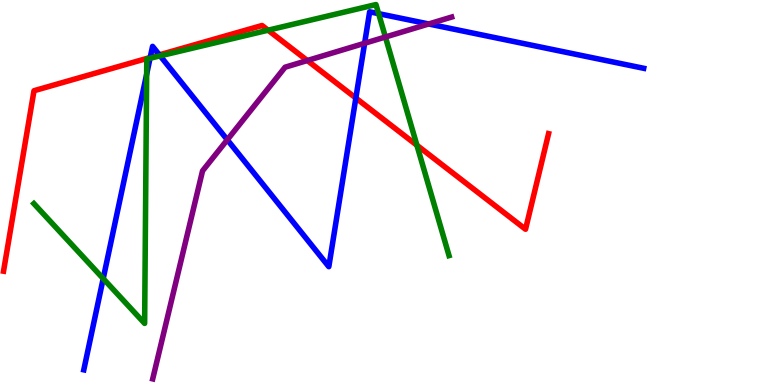[{'lines': ['blue', 'red'], 'intersections': [{'x': 1.94, 'y': 8.51}, {'x': 2.06, 'y': 8.57}, {'x': 4.59, 'y': 7.45}]}, {'lines': ['green', 'red'], 'intersections': [{'x': 3.46, 'y': 9.22}, {'x': 5.38, 'y': 6.23}]}, {'lines': ['purple', 'red'], 'intersections': [{'x': 3.97, 'y': 8.43}]}, {'lines': ['blue', 'green'], 'intersections': [{'x': 1.33, 'y': 2.76}, {'x': 1.89, 'y': 8.07}, {'x': 1.94, 'y': 8.49}, {'x': 2.07, 'y': 8.55}, {'x': 4.89, 'y': 9.65}]}, {'lines': ['blue', 'purple'], 'intersections': [{'x': 2.93, 'y': 6.37}, {'x': 4.7, 'y': 8.88}, {'x': 5.53, 'y': 9.38}]}, {'lines': ['green', 'purple'], 'intersections': [{'x': 4.97, 'y': 9.04}]}]